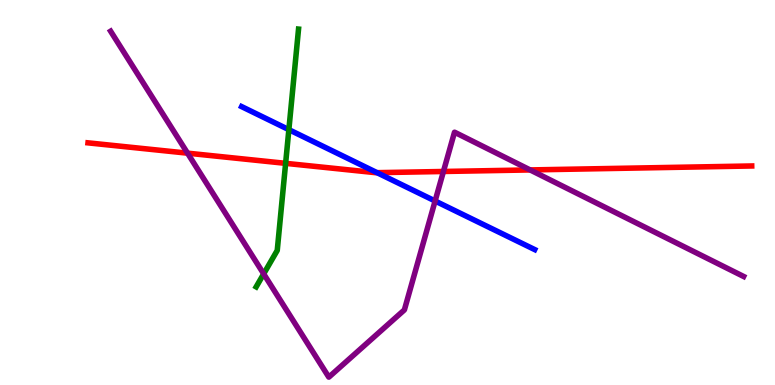[{'lines': ['blue', 'red'], 'intersections': [{'x': 4.87, 'y': 5.52}]}, {'lines': ['green', 'red'], 'intersections': [{'x': 3.69, 'y': 5.76}]}, {'lines': ['purple', 'red'], 'intersections': [{'x': 2.42, 'y': 6.02}, {'x': 5.72, 'y': 5.55}, {'x': 6.84, 'y': 5.59}]}, {'lines': ['blue', 'green'], 'intersections': [{'x': 3.73, 'y': 6.63}]}, {'lines': ['blue', 'purple'], 'intersections': [{'x': 5.61, 'y': 4.78}]}, {'lines': ['green', 'purple'], 'intersections': [{'x': 3.4, 'y': 2.89}]}]